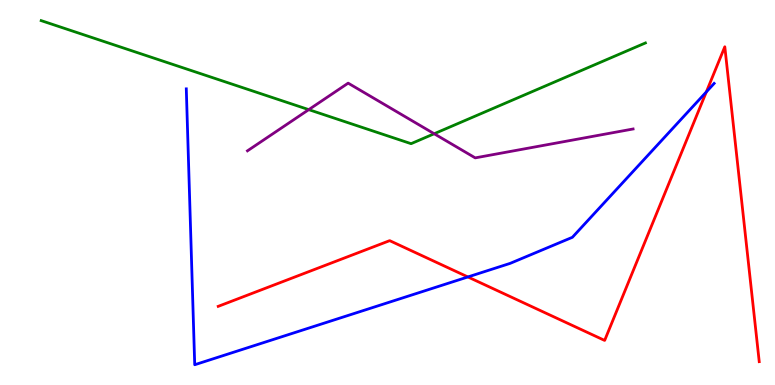[{'lines': ['blue', 'red'], 'intersections': [{'x': 6.04, 'y': 2.81}, {'x': 9.11, 'y': 7.61}]}, {'lines': ['green', 'red'], 'intersections': []}, {'lines': ['purple', 'red'], 'intersections': []}, {'lines': ['blue', 'green'], 'intersections': []}, {'lines': ['blue', 'purple'], 'intersections': []}, {'lines': ['green', 'purple'], 'intersections': [{'x': 3.98, 'y': 7.15}, {'x': 5.6, 'y': 6.53}]}]